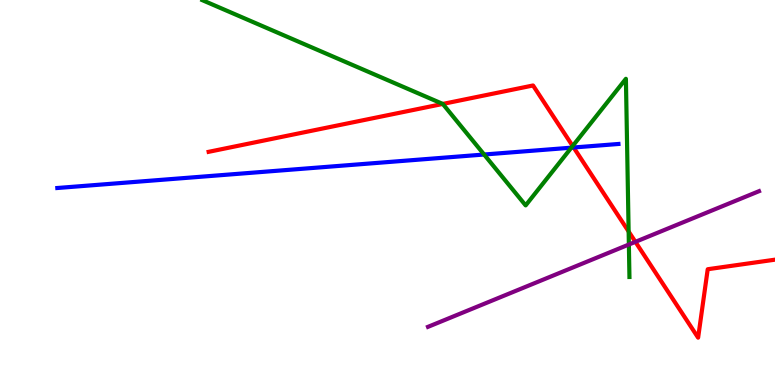[{'lines': ['blue', 'red'], 'intersections': [{'x': 7.4, 'y': 6.17}]}, {'lines': ['green', 'red'], 'intersections': [{'x': 5.71, 'y': 7.3}, {'x': 7.39, 'y': 6.21}, {'x': 8.11, 'y': 3.99}]}, {'lines': ['purple', 'red'], 'intersections': [{'x': 8.2, 'y': 3.72}]}, {'lines': ['blue', 'green'], 'intersections': [{'x': 6.25, 'y': 5.99}, {'x': 7.37, 'y': 6.16}]}, {'lines': ['blue', 'purple'], 'intersections': []}, {'lines': ['green', 'purple'], 'intersections': [{'x': 8.11, 'y': 3.65}]}]